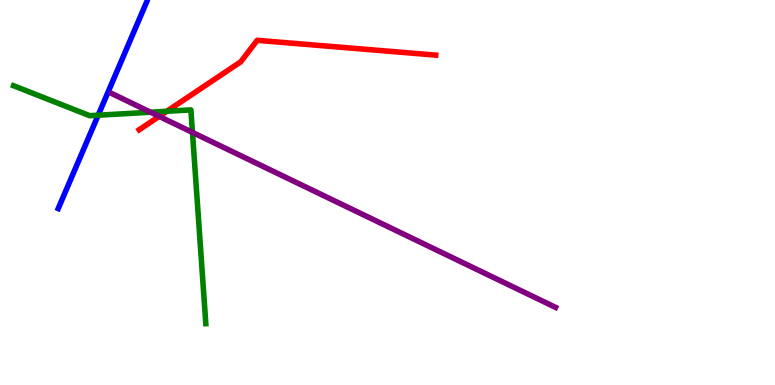[{'lines': ['blue', 'red'], 'intersections': []}, {'lines': ['green', 'red'], 'intersections': [{'x': 2.15, 'y': 7.11}]}, {'lines': ['purple', 'red'], 'intersections': [{'x': 2.05, 'y': 6.98}]}, {'lines': ['blue', 'green'], 'intersections': [{'x': 1.27, 'y': 7.01}]}, {'lines': ['blue', 'purple'], 'intersections': []}, {'lines': ['green', 'purple'], 'intersections': [{'x': 1.94, 'y': 7.09}, {'x': 2.48, 'y': 6.56}]}]